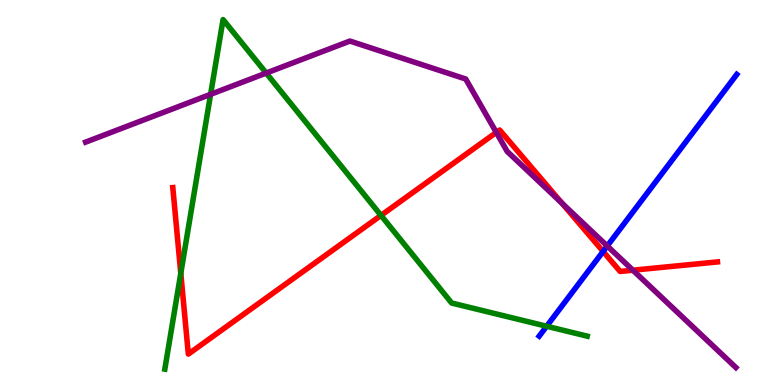[{'lines': ['blue', 'red'], 'intersections': [{'x': 7.78, 'y': 3.47}]}, {'lines': ['green', 'red'], 'intersections': [{'x': 2.33, 'y': 2.9}, {'x': 4.92, 'y': 4.4}]}, {'lines': ['purple', 'red'], 'intersections': [{'x': 6.4, 'y': 6.56}, {'x': 7.25, 'y': 4.72}, {'x': 8.17, 'y': 2.98}]}, {'lines': ['blue', 'green'], 'intersections': [{'x': 7.05, 'y': 1.53}]}, {'lines': ['blue', 'purple'], 'intersections': [{'x': 7.84, 'y': 3.61}]}, {'lines': ['green', 'purple'], 'intersections': [{'x': 2.72, 'y': 7.55}, {'x': 3.43, 'y': 8.1}]}]